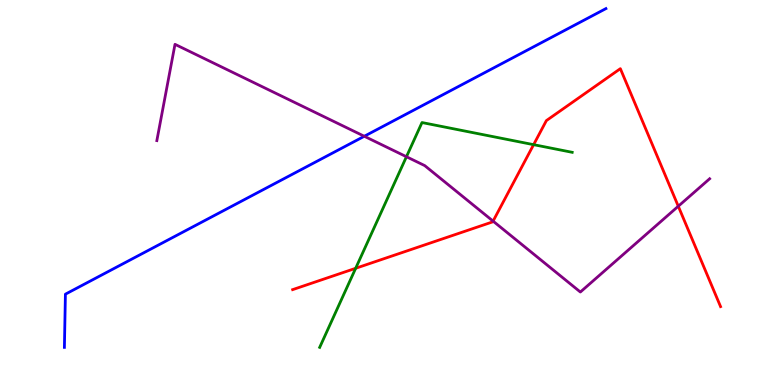[{'lines': ['blue', 'red'], 'intersections': []}, {'lines': ['green', 'red'], 'intersections': [{'x': 4.59, 'y': 3.03}, {'x': 6.89, 'y': 6.24}]}, {'lines': ['purple', 'red'], 'intersections': [{'x': 6.36, 'y': 4.26}, {'x': 8.75, 'y': 4.64}]}, {'lines': ['blue', 'green'], 'intersections': []}, {'lines': ['blue', 'purple'], 'intersections': [{'x': 4.7, 'y': 6.46}]}, {'lines': ['green', 'purple'], 'intersections': [{'x': 5.24, 'y': 5.93}]}]